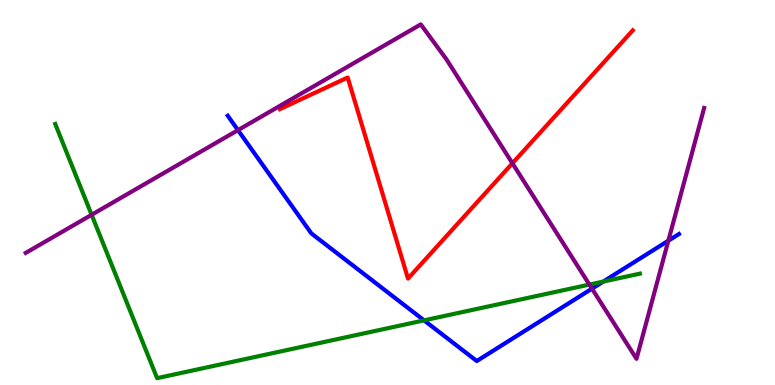[{'lines': ['blue', 'red'], 'intersections': []}, {'lines': ['green', 'red'], 'intersections': []}, {'lines': ['purple', 'red'], 'intersections': [{'x': 6.61, 'y': 5.76}]}, {'lines': ['blue', 'green'], 'intersections': [{'x': 5.47, 'y': 1.68}, {'x': 7.78, 'y': 2.69}]}, {'lines': ['blue', 'purple'], 'intersections': [{'x': 3.07, 'y': 6.62}, {'x': 7.64, 'y': 2.5}, {'x': 8.62, 'y': 3.75}]}, {'lines': ['green', 'purple'], 'intersections': [{'x': 1.18, 'y': 4.42}, {'x': 7.61, 'y': 2.61}]}]